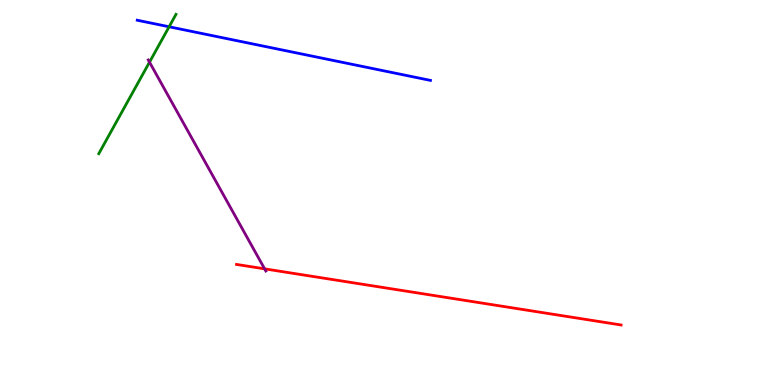[{'lines': ['blue', 'red'], 'intersections': []}, {'lines': ['green', 'red'], 'intersections': []}, {'lines': ['purple', 'red'], 'intersections': [{'x': 3.41, 'y': 3.02}]}, {'lines': ['blue', 'green'], 'intersections': [{'x': 2.18, 'y': 9.3}]}, {'lines': ['blue', 'purple'], 'intersections': []}, {'lines': ['green', 'purple'], 'intersections': [{'x': 1.93, 'y': 8.39}]}]